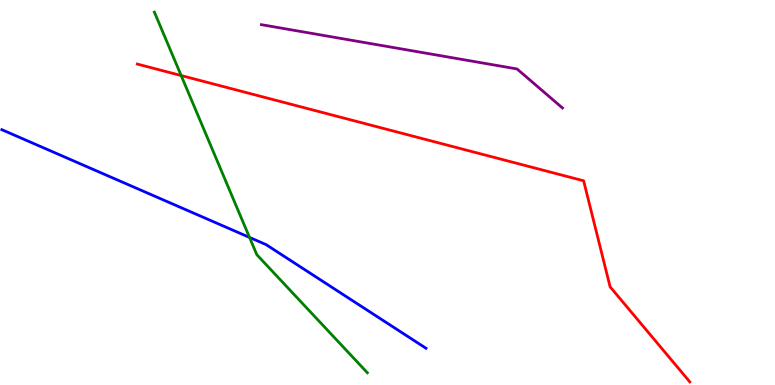[{'lines': ['blue', 'red'], 'intersections': []}, {'lines': ['green', 'red'], 'intersections': [{'x': 2.34, 'y': 8.04}]}, {'lines': ['purple', 'red'], 'intersections': []}, {'lines': ['blue', 'green'], 'intersections': [{'x': 3.22, 'y': 3.83}]}, {'lines': ['blue', 'purple'], 'intersections': []}, {'lines': ['green', 'purple'], 'intersections': []}]